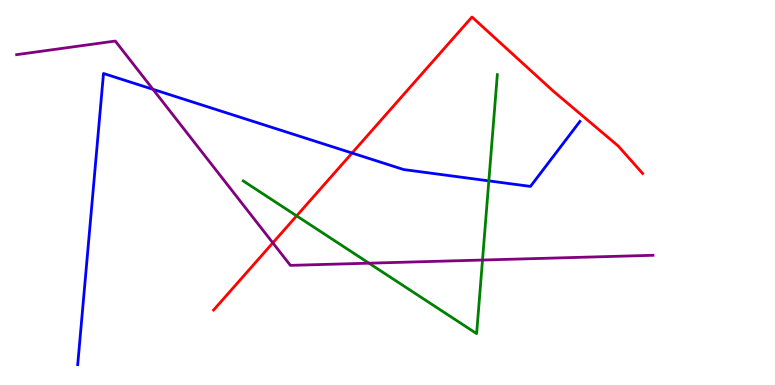[{'lines': ['blue', 'red'], 'intersections': [{'x': 4.54, 'y': 6.03}]}, {'lines': ['green', 'red'], 'intersections': [{'x': 3.83, 'y': 4.39}]}, {'lines': ['purple', 'red'], 'intersections': [{'x': 3.52, 'y': 3.69}]}, {'lines': ['blue', 'green'], 'intersections': [{'x': 6.31, 'y': 5.3}]}, {'lines': ['blue', 'purple'], 'intersections': [{'x': 1.97, 'y': 7.68}]}, {'lines': ['green', 'purple'], 'intersections': [{'x': 4.76, 'y': 3.16}, {'x': 6.23, 'y': 3.25}]}]